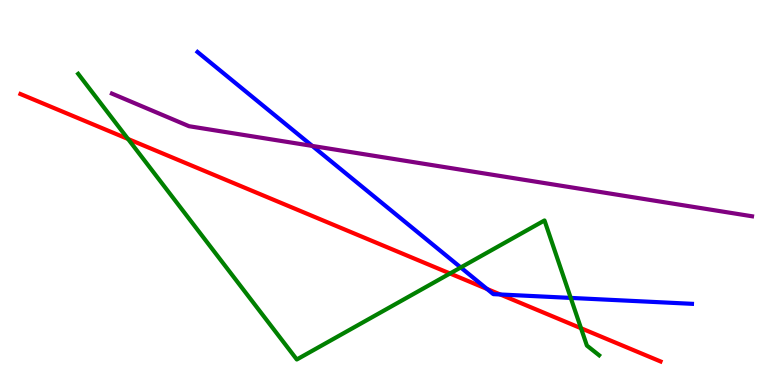[{'lines': ['blue', 'red'], 'intersections': [{'x': 6.28, 'y': 2.49}, {'x': 6.45, 'y': 2.35}]}, {'lines': ['green', 'red'], 'intersections': [{'x': 1.65, 'y': 6.39}, {'x': 5.81, 'y': 2.9}, {'x': 7.5, 'y': 1.47}]}, {'lines': ['purple', 'red'], 'intersections': []}, {'lines': ['blue', 'green'], 'intersections': [{'x': 5.95, 'y': 3.05}, {'x': 7.36, 'y': 2.26}]}, {'lines': ['blue', 'purple'], 'intersections': [{'x': 4.03, 'y': 6.21}]}, {'lines': ['green', 'purple'], 'intersections': []}]